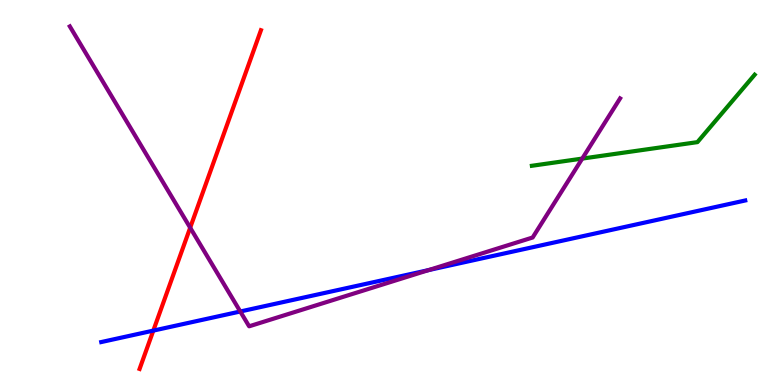[{'lines': ['blue', 'red'], 'intersections': [{'x': 1.98, 'y': 1.41}]}, {'lines': ['green', 'red'], 'intersections': []}, {'lines': ['purple', 'red'], 'intersections': [{'x': 2.45, 'y': 4.09}]}, {'lines': ['blue', 'green'], 'intersections': []}, {'lines': ['blue', 'purple'], 'intersections': [{'x': 3.1, 'y': 1.91}, {'x': 5.53, 'y': 2.98}]}, {'lines': ['green', 'purple'], 'intersections': [{'x': 7.51, 'y': 5.88}]}]